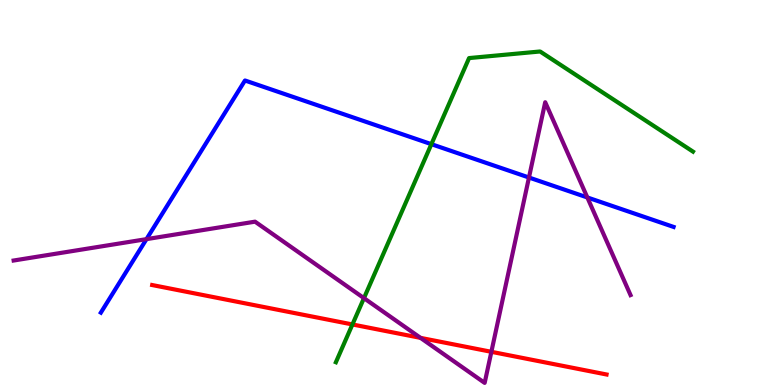[{'lines': ['blue', 'red'], 'intersections': []}, {'lines': ['green', 'red'], 'intersections': [{'x': 4.55, 'y': 1.57}]}, {'lines': ['purple', 'red'], 'intersections': [{'x': 5.43, 'y': 1.22}, {'x': 6.34, 'y': 0.862}]}, {'lines': ['blue', 'green'], 'intersections': [{'x': 5.57, 'y': 6.26}]}, {'lines': ['blue', 'purple'], 'intersections': [{'x': 1.89, 'y': 3.79}, {'x': 6.83, 'y': 5.39}, {'x': 7.58, 'y': 4.87}]}, {'lines': ['green', 'purple'], 'intersections': [{'x': 4.7, 'y': 2.26}]}]